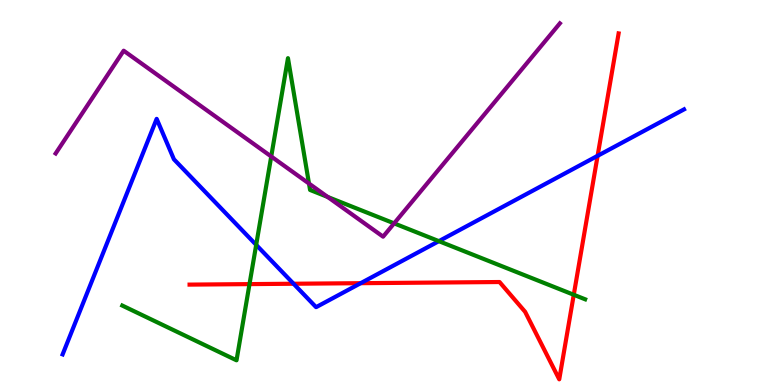[{'lines': ['blue', 'red'], 'intersections': [{'x': 3.79, 'y': 2.63}, {'x': 4.65, 'y': 2.64}, {'x': 7.71, 'y': 5.95}]}, {'lines': ['green', 'red'], 'intersections': [{'x': 3.22, 'y': 2.62}, {'x': 7.4, 'y': 2.34}]}, {'lines': ['purple', 'red'], 'intersections': []}, {'lines': ['blue', 'green'], 'intersections': [{'x': 3.31, 'y': 3.64}, {'x': 5.66, 'y': 3.74}]}, {'lines': ['blue', 'purple'], 'intersections': []}, {'lines': ['green', 'purple'], 'intersections': [{'x': 3.5, 'y': 5.94}, {'x': 3.99, 'y': 5.23}, {'x': 4.23, 'y': 4.88}, {'x': 5.09, 'y': 4.2}]}]